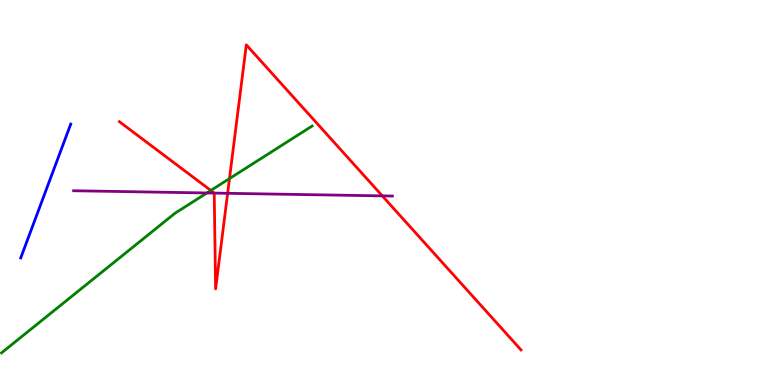[{'lines': ['blue', 'red'], 'intersections': []}, {'lines': ['green', 'red'], 'intersections': [{'x': 2.72, 'y': 5.05}, {'x': 2.96, 'y': 5.36}]}, {'lines': ['purple', 'red'], 'intersections': [{'x': 2.76, 'y': 4.98}, {'x': 2.94, 'y': 4.98}, {'x': 4.93, 'y': 4.91}]}, {'lines': ['blue', 'green'], 'intersections': []}, {'lines': ['blue', 'purple'], 'intersections': []}, {'lines': ['green', 'purple'], 'intersections': [{'x': 2.67, 'y': 4.99}]}]